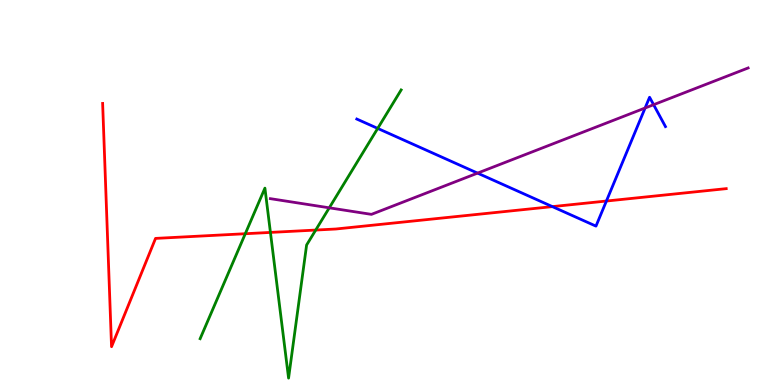[{'lines': ['blue', 'red'], 'intersections': [{'x': 7.13, 'y': 4.63}, {'x': 7.82, 'y': 4.78}]}, {'lines': ['green', 'red'], 'intersections': [{'x': 3.17, 'y': 3.93}, {'x': 3.49, 'y': 3.96}, {'x': 4.07, 'y': 4.02}]}, {'lines': ['purple', 'red'], 'intersections': []}, {'lines': ['blue', 'green'], 'intersections': [{'x': 4.87, 'y': 6.66}]}, {'lines': ['blue', 'purple'], 'intersections': [{'x': 6.16, 'y': 5.5}, {'x': 8.32, 'y': 7.19}, {'x': 8.43, 'y': 7.28}]}, {'lines': ['green', 'purple'], 'intersections': [{'x': 4.25, 'y': 4.6}]}]